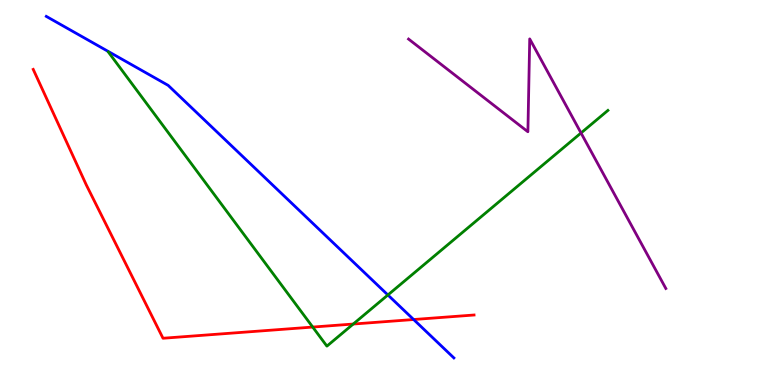[{'lines': ['blue', 'red'], 'intersections': [{'x': 5.34, 'y': 1.7}]}, {'lines': ['green', 'red'], 'intersections': [{'x': 4.04, 'y': 1.5}, {'x': 4.56, 'y': 1.58}]}, {'lines': ['purple', 'red'], 'intersections': []}, {'lines': ['blue', 'green'], 'intersections': [{'x': 5.01, 'y': 2.34}]}, {'lines': ['blue', 'purple'], 'intersections': []}, {'lines': ['green', 'purple'], 'intersections': [{'x': 7.5, 'y': 6.55}]}]